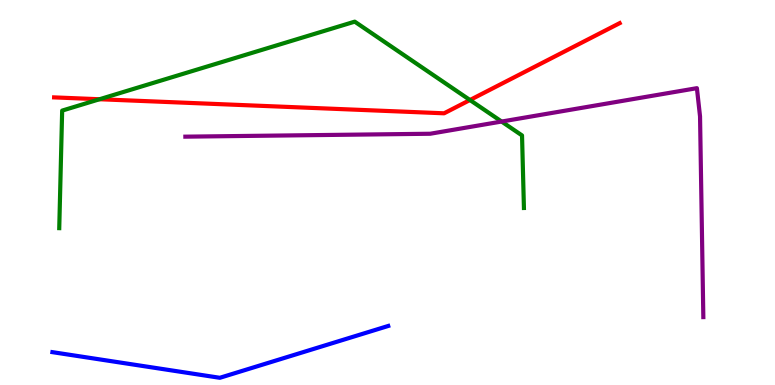[{'lines': ['blue', 'red'], 'intersections': []}, {'lines': ['green', 'red'], 'intersections': [{'x': 1.28, 'y': 7.42}, {'x': 6.06, 'y': 7.4}]}, {'lines': ['purple', 'red'], 'intersections': []}, {'lines': ['blue', 'green'], 'intersections': []}, {'lines': ['blue', 'purple'], 'intersections': []}, {'lines': ['green', 'purple'], 'intersections': [{'x': 6.47, 'y': 6.84}]}]